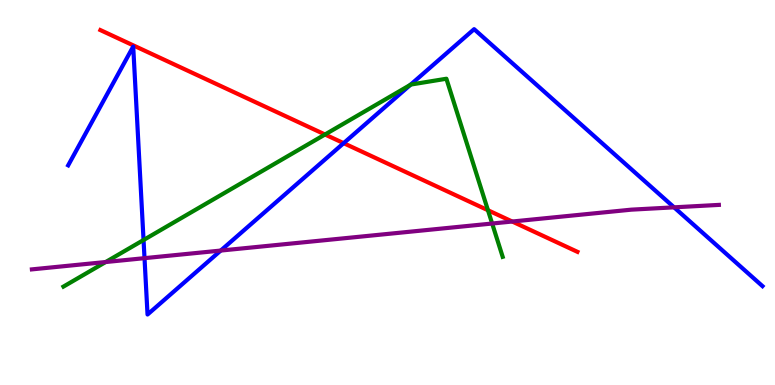[{'lines': ['blue', 'red'], 'intersections': [{'x': 4.43, 'y': 6.28}]}, {'lines': ['green', 'red'], 'intersections': [{'x': 4.19, 'y': 6.51}, {'x': 6.3, 'y': 4.54}]}, {'lines': ['purple', 'red'], 'intersections': [{'x': 6.61, 'y': 4.25}]}, {'lines': ['blue', 'green'], 'intersections': [{'x': 1.85, 'y': 3.77}, {'x': 5.3, 'y': 7.8}]}, {'lines': ['blue', 'purple'], 'intersections': [{'x': 1.86, 'y': 3.29}, {'x': 2.85, 'y': 3.49}, {'x': 8.7, 'y': 4.61}]}, {'lines': ['green', 'purple'], 'intersections': [{'x': 1.36, 'y': 3.19}, {'x': 6.35, 'y': 4.19}]}]